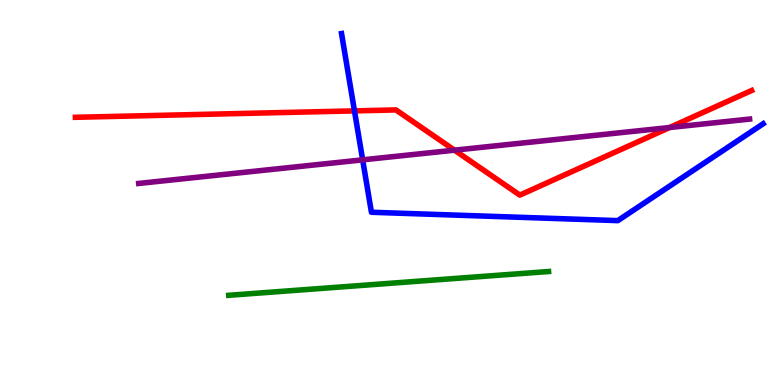[{'lines': ['blue', 'red'], 'intersections': [{'x': 4.57, 'y': 7.12}]}, {'lines': ['green', 'red'], 'intersections': []}, {'lines': ['purple', 'red'], 'intersections': [{'x': 5.86, 'y': 6.1}, {'x': 8.64, 'y': 6.69}]}, {'lines': ['blue', 'green'], 'intersections': []}, {'lines': ['blue', 'purple'], 'intersections': [{'x': 4.68, 'y': 5.85}]}, {'lines': ['green', 'purple'], 'intersections': []}]